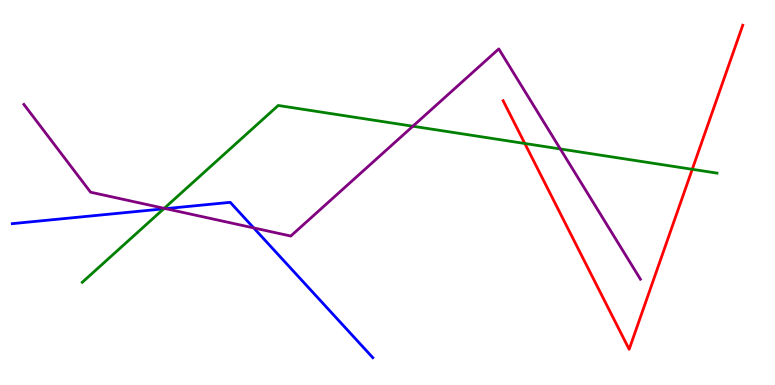[{'lines': ['blue', 'red'], 'intersections': []}, {'lines': ['green', 'red'], 'intersections': [{'x': 6.77, 'y': 6.27}, {'x': 8.93, 'y': 5.6}]}, {'lines': ['purple', 'red'], 'intersections': []}, {'lines': ['blue', 'green'], 'intersections': [{'x': 2.11, 'y': 4.58}]}, {'lines': ['blue', 'purple'], 'intersections': [{'x': 2.14, 'y': 4.58}, {'x': 3.27, 'y': 4.08}]}, {'lines': ['green', 'purple'], 'intersections': [{'x': 2.12, 'y': 4.59}, {'x': 5.33, 'y': 6.72}, {'x': 7.23, 'y': 6.13}]}]